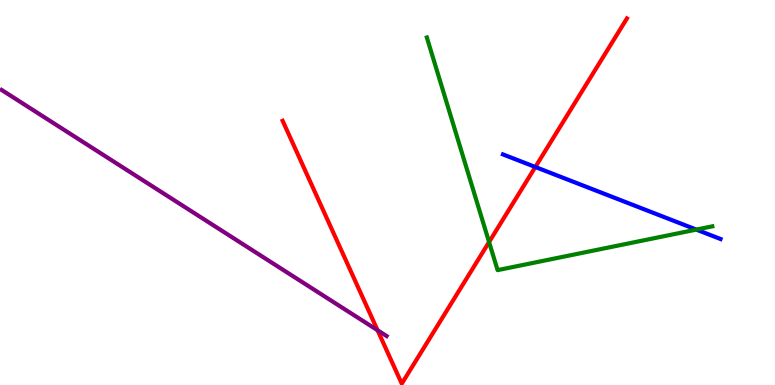[{'lines': ['blue', 'red'], 'intersections': [{'x': 6.91, 'y': 5.66}]}, {'lines': ['green', 'red'], 'intersections': [{'x': 6.31, 'y': 3.71}]}, {'lines': ['purple', 'red'], 'intersections': [{'x': 4.87, 'y': 1.42}]}, {'lines': ['blue', 'green'], 'intersections': [{'x': 8.98, 'y': 4.04}]}, {'lines': ['blue', 'purple'], 'intersections': []}, {'lines': ['green', 'purple'], 'intersections': []}]